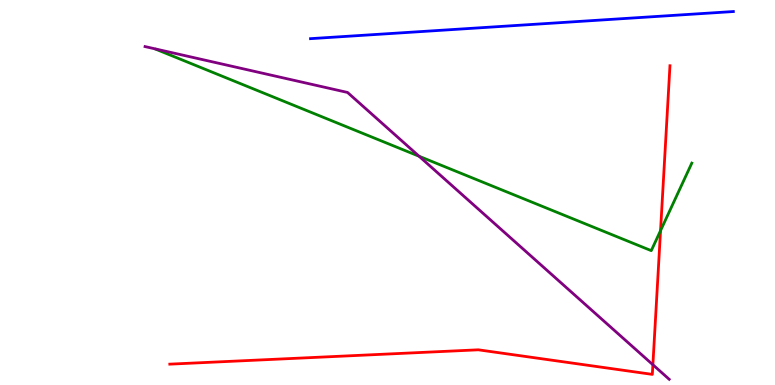[{'lines': ['blue', 'red'], 'intersections': []}, {'lines': ['green', 'red'], 'intersections': [{'x': 8.52, 'y': 4.01}]}, {'lines': ['purple', 'red'], 'intersections': [{'x': 8.42, 'y': 0.526}]}, {'lines': ['blue', 'green'], 'intersections': []}, {'lines': ['blue', 'purple'], 'intersections': []}, {'lines': ['green', 'purple'], 'intersections': [{'x': 5.41, 'y': 5.94}]}]